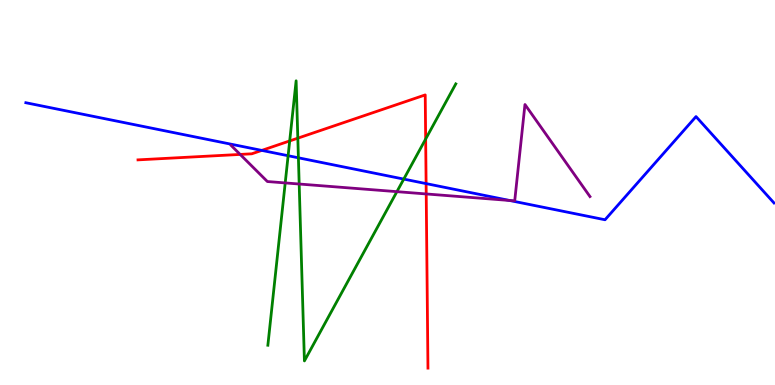[{'lines': ['blue', 'red'], 'intersections': [{'x': 3.38, 'y': 6.09}, {'x': 5.5, 'y': 5.23}]}, {'lines': ['green', 'red'], 'intersections': [{'x': 3.74, 'y': 6.34}, {'x': 3.84, 'y': 6.41}, {'x': 5.49, 'y': 6.39}]}, {'lines': ['purple', 'red'], 'intersections': [{'x': 3.1, 'y': 5.99}, {'x': 5.5, 'y': 4.96}]}, {'lines': ['blue', 'green'], 'intersections': [{'x': 3.72, 'y': 5.96}, {'x': 3.85, 'y': 5.9}, {'x': 5.21, 'y': 5.35}]}, {'lines': ['blue', 'purple'], 'intersections': [{'x': 6.58, 'y': 4.79}]}, {'lines': ['green', 'purple'], 'intersections': [{'x': 3.68, 'y': 5.25}, {'x': 3.86, 'y': 5.22}, {'x': 5.12, 'y': 5.02}]}]